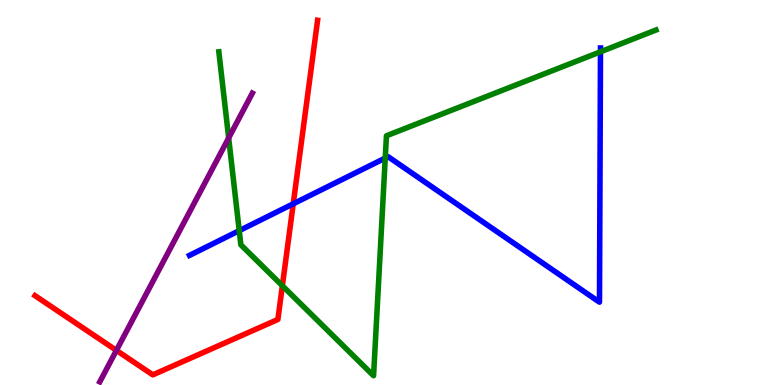[{'lines': ['blue', 'red'], 'intersections': [{'x': 3.78, 'y': 4.71}]}, {'lines': ['green', 'red'], 'intersections': [{'x': 3.64, 'y': 2.58}]}, {'lines': ['purple', 'red'], 'intersections': [{'x': 1.5, 'y': 0.899}]}, {'lines': ['blue', 'green'], 'intersections': [{'x': 3.09, 'y': 4.01}, {'x': 4.97, 'y': 5.89}, {'x': 7.75, 'y': 8.65}]}, {'lines': ['blue', 'purple'], 'intersections': []}, {'lines': ['green', 'purple'], 'intersections': [{'x': 2.95, 'y': 6.42}]}]